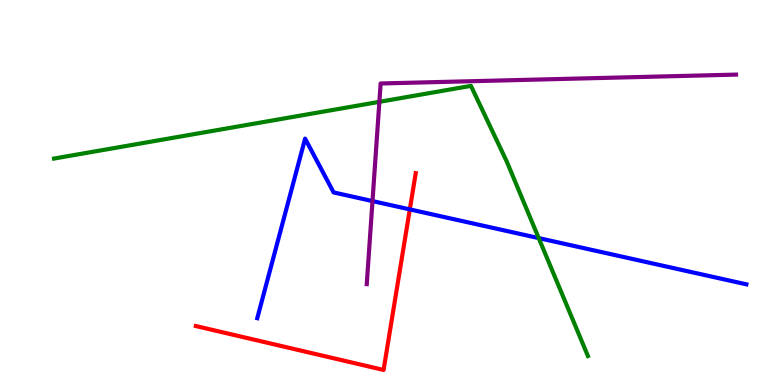[{'lines': ['blue', 'red'], 'intersections': [{'x': 5.29, 'y': 4.56}]}, {'lines': ['green', 'red'], 'intersections': []}, {'lines': ['purple', 'red'], 'intersections': []}, {'lines': ['blue', 'green'], 'intersections': [{'x': 6.95, 'y': 3.82}]}, {'lines': ['blue', 'purple'], 'intersections': [{'x': 4.81, 'y': 4.78}]}, {'lines': ['green', 'purple'], 'intersections': [{'x': 4.9, 'y': 7.35}]}]